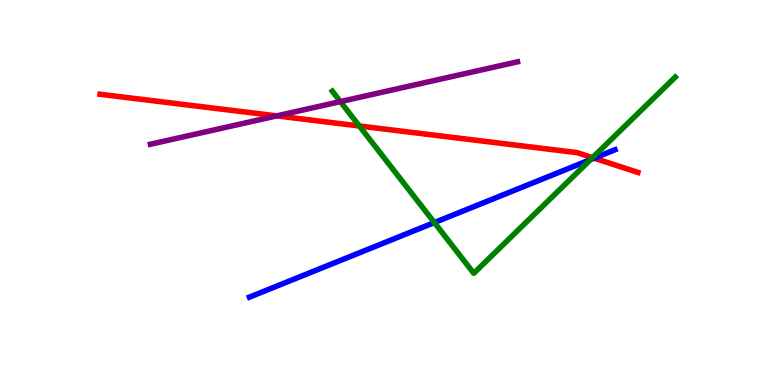[{'lines': ['blue', 'red'], 'intersections': [{'x': 7.67, 'y': 5.89}]}, {'lines': ['green', 'red'], 'intersections': [{'x': 4.64, 'y': 6.73}, {'x': 7.65, 'y': 5.9}]}, {'lines': ['purple', 'red'], 'intersections': [{'x': 3.57, 'y': 6.99}]}, {'lines': ['blue', 'green'], 'intersections': [{'x': 5.6, 'y': 4.22}, {'x': 7.62, 'y': 5.85}]}, {'lines': ['blue', 'purple'], 'intersections': []}, {'lines': ['green', 'purple'], 'intersections': [{'x': 4.39, 'y': 7.36}]}]